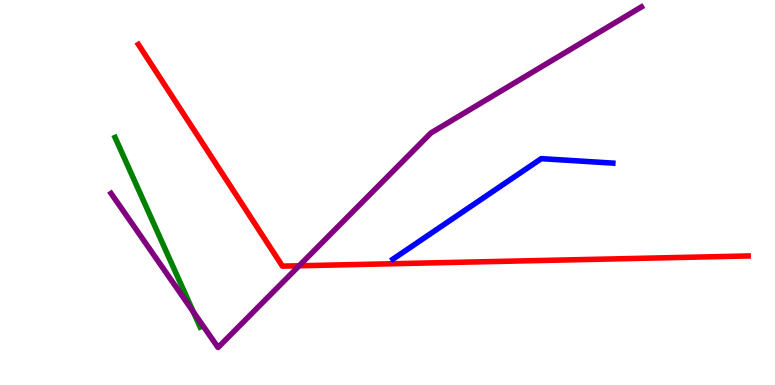[{'lines': ['blue', 'red'], 'intersections': []}, {'lines': ['green', 'red'], 'intersections': []}, {'lines': ['purple', 'red'], 'intersections': [{'x': 3.86, 'y': 3.1}]}, {'lines': ['blue', 'green'], 'intersections': []}, {'lines': ['blue', 'purple'], 'intersections': []}, {'lines': ['green', 'purple'], 'intersections': [{'x': 2.5, 'y': 1.9}]}]